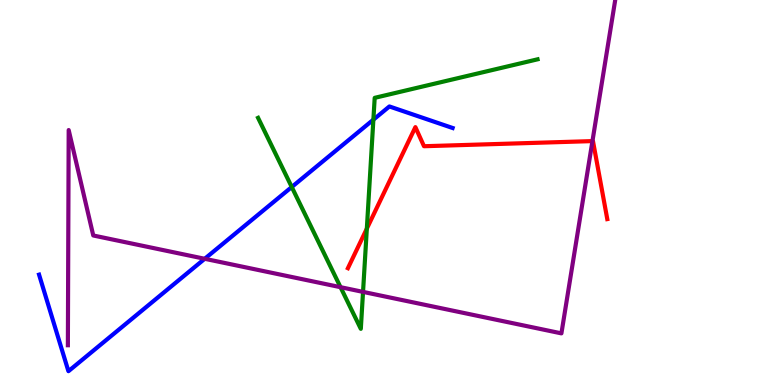[{'lines': ['blue', 'red'], 'intersections': []}, {'lines': ['green', 'red'], 'intersections': [{'x': 4.73, 'y': 4.06}]}, {'lines': ['purple', 'red'], 'intersections': [{'x': 7.64, 'y': 6.34}]}, {'lines': ['blue', 'green'], 'intersections': [{'x': 3.76, 'y': 5.14}, {'x': 4.82, 'y': 6.89}]}, {'lines': ['blue', 'purple'], 'intersections': [{'x': 2.64, 'y': 3.28}]}, {'lines': ['green', 'purple'], 'intersections': [{'x': 4.39, 'y': 2.54}, {'x': 4.68, 'y': 2.42}]}]